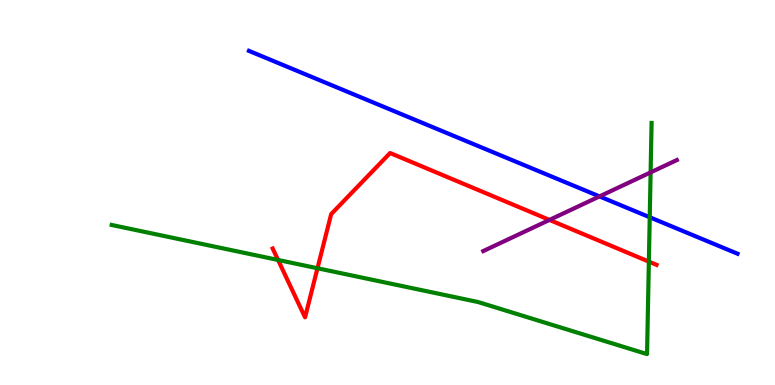[{'lines': ['blue', 'red'], 'intersections': []}, {'lines': ['green', 'red'], 'intersections': [{'x': 3.59, 'y': 3.25}, {'x': 4.1, 'y': 3.03}, {'x': 8.37, 'y': 3.2}]}, {'lines': ['purple', 'red'], 'intersections': [{'x': 7.09, 'y': 4.29}]}, {'lines': ['blue', 'green'], 'intersections': [{'x': 8.38, 'y': 4.36}]}, {'lines': ['blue', 'purple'], 'intersections': [{'x': 7.74, 'y': 4.9}]}, {'lines': ['green', 'purple'], 'intersections': [{'x': 8.4, 'y': 5.52}]}]